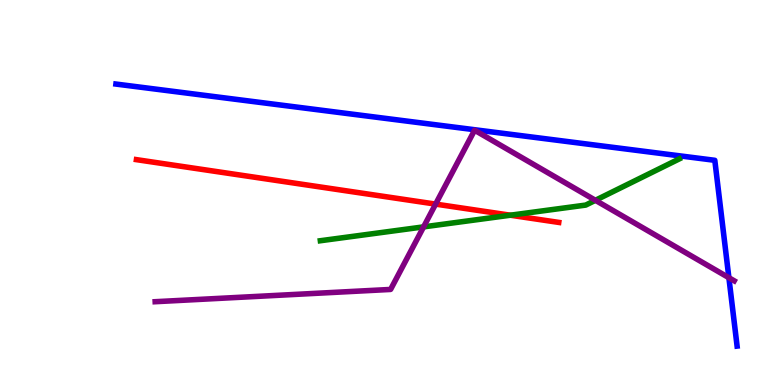[{'lines': ['blue', 'red'], 'intersections': []}, {'lines': ['green', 'red'], 'intersections': [{'x': 6.59, 'y': 4.41}]}, {'lines': ['purple', 'red'], 'intersections': [{'x': 5.62, 'y': 4.7}]}, {'lines': ['blue', 'green'], 'intersections': []}, {'lines': ['blue', 'purple'], 'intersections': [{'x': 9.41, 'y': 2.79}]}, {'lines': ['green', 'purple'], 'intersections': [{'x': 5.47, 'y': 4.11}, {'x': 7.68, 'y': 4.8}]}]